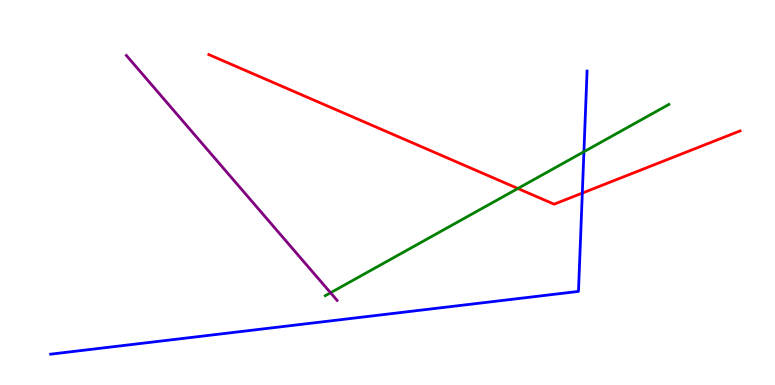[{'lines': ['blue', 'red'], 'intersections': [{'x': 7.51, 'y': 4.98}]}, {'lines': ['green', 'red'], 'intersections': [{'x': 6.68, 'y': 5.1}]}, {'lines': ['purple', 'red'], 'intersections': []}, {'lines': ['blue', 'green'], 'intersections': [{'x': 7.53, 'y': 6.06}]}, {'lines': ['blue', 'purple'], 'intersections': []}, {'lines': ['green', 'purple'], 'intersections': [{'x': 4.27, 'y': 2.4}]}]